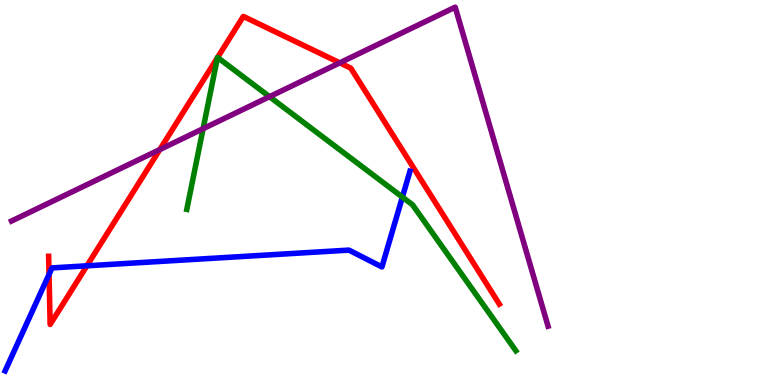[{'lines': ['blue', 'red'], 'intersections': [{'x': 0.633, 'y': 2.87}, {'x': 1.12, 'y': 3.1}]}, {'lines': ['green', 'red'], 'intersections': [{'x': 2.81, 'y': 8.5}, {'x': 2.81, 'y': 8.51}]}, {'lines': ['purple', 'red'], 'intersections': [{'x': 2.06, 'y': 6.12}, {'x': 4.38, 'y': 8.37}]}, {'lines': ['blue', 'green'], 'intersections': [{'x': 5.19, 'y': 4.88}]}, {'lines': ['blue', 'purple'], 'intersections': []}, {'lines': ['green', 'purple'], 'intersections': [{'x': 2.62, 'y': 6.66}, {'x': 3.48, 'y': 7.49}]}]